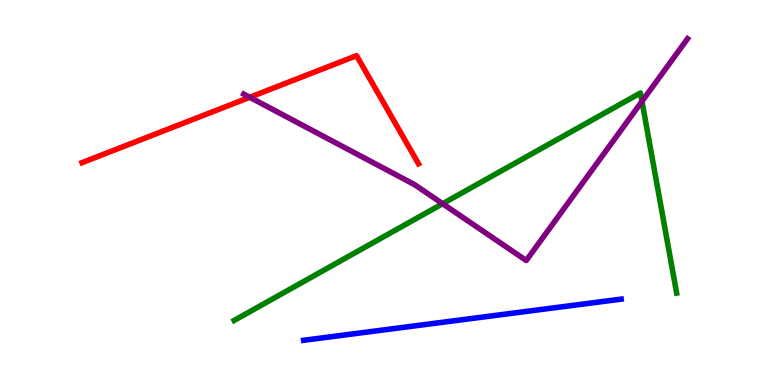[{'lines': ['blue', 'red'], 'intersections': []}, {'lines': ['green', 'red'], 'intersections': []}, {'lines': ['purple', 'red'], 'intersections': [{'x': 3.22, 'y': 7.47}]}, {'lines': ['blue', 'green'], 'intersections': []}, {'lines': ['blue', 'purple'], 'intersections': []}, {'lines': ['green', 'purple'], 'intersections': [{'x': 5.71, 'y': 4.71}, {'x': 8.28, 'y': 7.37}]}]